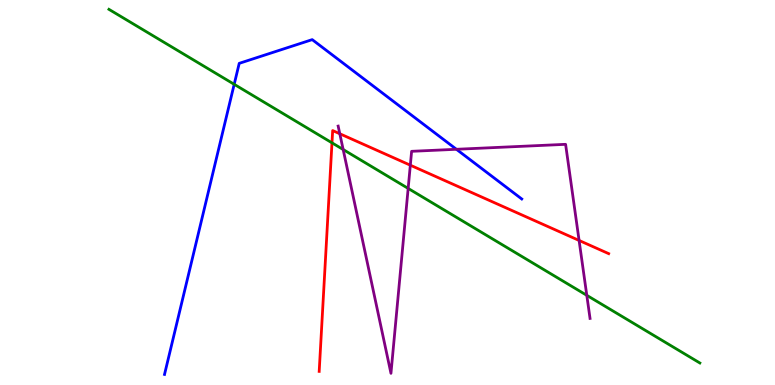[{'lines': ['blue', 'red'], 'intersections': []}, {'lines': ['green', 'red'], 'intersections': [{'x': 4.28, 'y': 6.29}]}, {'lines': ['purple', 'red'], 'intersections': [{'x': 4.38, 'y': 6.53}, {'x': 5.29, 'y': 5.71}, {'x': 7.47, 'y': 3.75}]}, {'lines': ['blue', 'green'], 'intersections': [{'x': 3.02, 'y': 7.81}]}, {'lines': ['blue', 'purple'], 'intersections': [{'x': 5.89, 'y': 6.12}]}, {'lines': ['green', 'purple'], 'intersections': [{'x': 4.43, 'y': 6.12}, {'x': 5.27, 'y': 5.11}, {'x': 7.57, 'y': 2.33}]}]